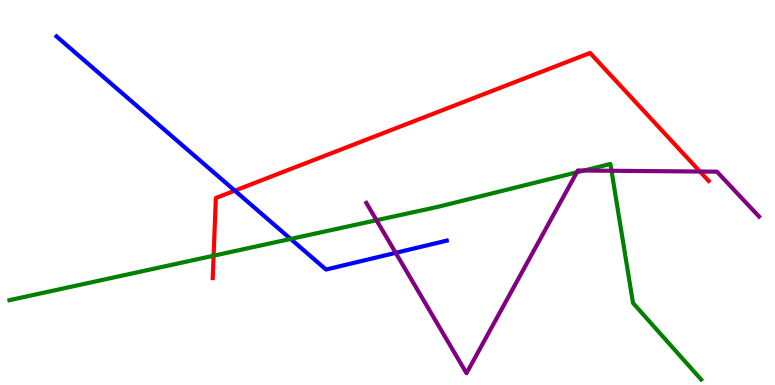[{'lines': ['blue', 'red'], 'intersections': [{'x': 3.03, 'y': 5.05}]}, {'lines': ['green', 'red'], 'intersections': [{'x': 2.76, 'y': 3.36}]}, {'lines': ['purple', 'red'], 'intersections': [{'x': 9.03, 'y': 5.54}]}, {'lines': ['blue', 'green'], 'intersections': [{'x': 3.75, 'y': 3.79}]}, {'lines': ['blue', 'purple'], 'intersections': [{'x': 5.11, 'y': 3.43}]}, {'lines': ['green', 'purple'], 'intersections': [{'x': 4.86, 'y': 4.28}, {'x': 7.44, 'y': 5.52}, {'x': 7.54, 'y': 5.57}, {'x': 7.89, 'y': 5.56}]}]